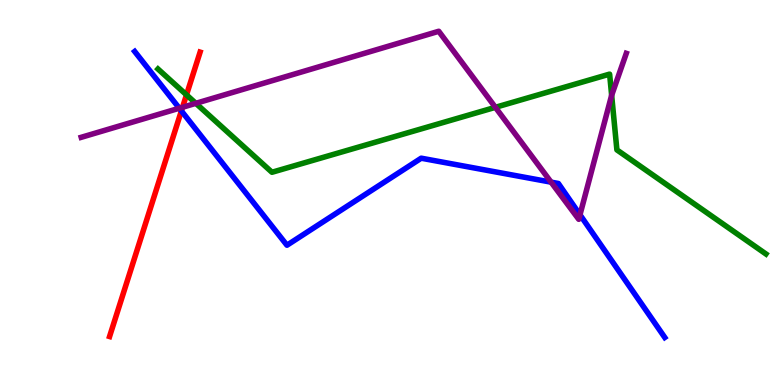[{'lines': ['blue', 'red'], 'intersections': [{'x': 2.34, 'y': 7.12}]}, {'lines': ['green', 'red'], 'intersections': [{'x': 2.41, 'y': 7.54}]}, {'lines': ['purple', 'red'], 'intersections': [{'x': 2.36, 'y': 7.21}]}, {'lines': ['blue', 'green'], 'intersections': []}, {'lines': ['blue', 'purple'], 'intersections': [{'x': 2.31, 'y': 7.19}, {'x': 7.11, 'y': 5.27}, {'x': 7.48, 'y': 4.42}]}, {'lines': ['green', 'purple'], 'intersections': [{'x': 2.53, 'y': 7.32}, {'x': 6.39, 'y': 7.21}, {'x': 7.89, 'y': 7.52}]}]